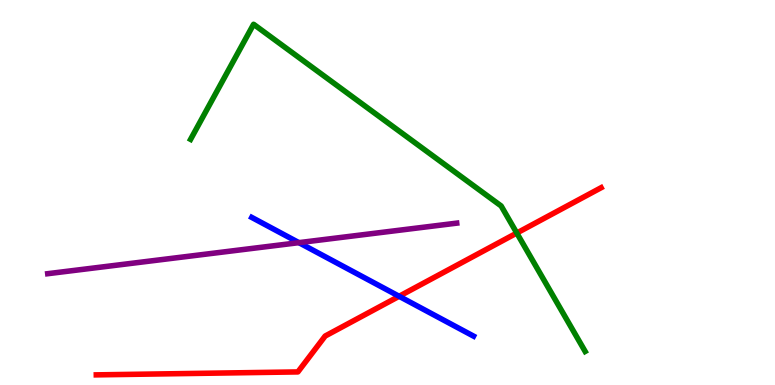[{'lines': ['blue', 'red'], 'intersections': [{'x': 5.15, 'y': 2.3}]}, {'lines': ['green', 'red'], 'intersections': [{'x': 6.67, 'y': 3.95}]}, {'lines': ['purple', 'red'], 'intersections': []}, {'lines': ['blue', 'green'], 'intersections': []}, {'lines': ['blue', 'purple'], 'intersections': [{'x': 3.86, 'y': 3.7}]}, {'lines': ['green', 'purple'], 'intersections': []}]